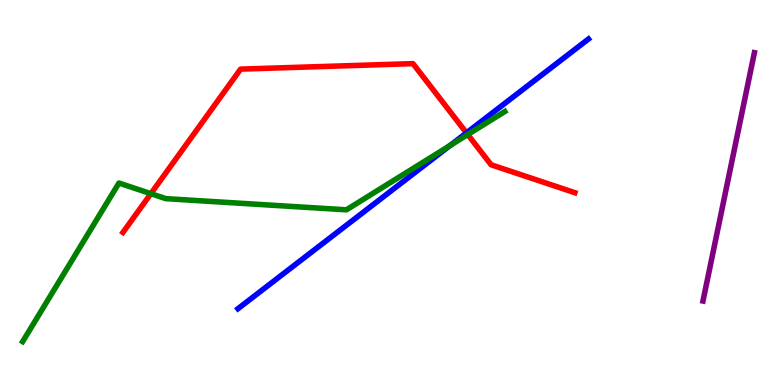[{'lines': ['blue', 'red'], 'intersections': [{'x': 6.02, 'y': 6.55}]}, {'lines': ['green', 'red'], 'intersections': [{'x': 1.95, 'y': 4.97}, {'x': 6.04, 'y': 6.51}]}, {'lines': ['purple', 'red'], 'intersections': []}, {'lines': ['blue', 'green'], 'intersections': [{'x': 5.81, 'y': 6.22}]}, {'lines': ['blue', 'purple'], 'intersections': []}, {'lines': ['green', 'purple'], 'intersections': []}]